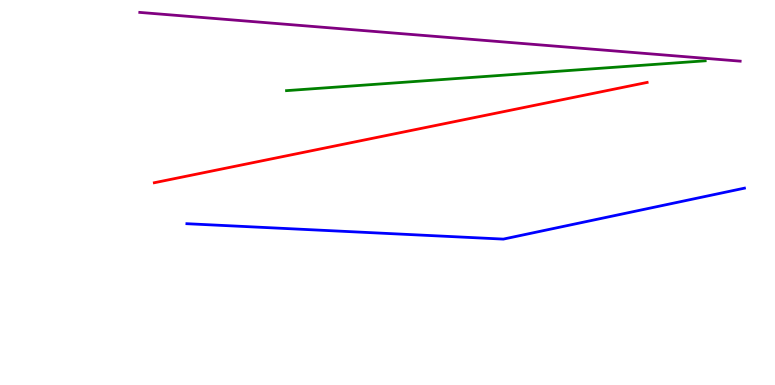[{'lines': ['blue', 'red'], 'intersections': []}, {'lines': ['green', 'red'], 'intersections': []}, {'lines': ['purple', 'red'], 'intersections': []}, {'lines': ['blue', 'green'], 'intersections': []}, {'lines': ['blue', 'purple'], 'intersections': []}, {'lines': ['green', 'purple'], 'intersections': []}]